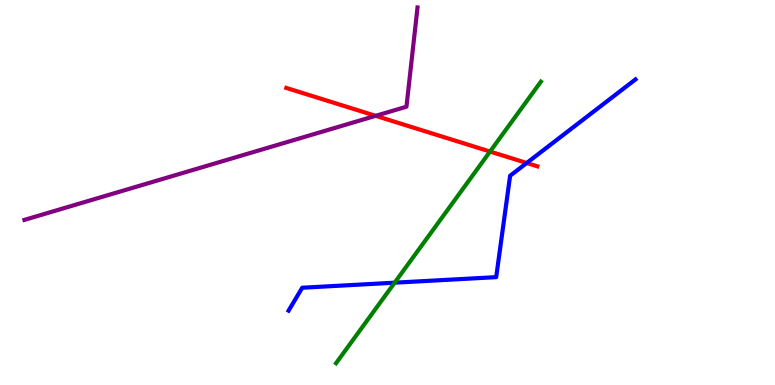[{'lines': ['blue', 'red'], 'intersections': [{'x': 6.8, 'y': 5.77}]}, {'lines': ['green', 'red'], 'intersections': [{'x': 6.32, 'y': 6.06}]}, {'lines': ['purple', 'red'], 'intersections': [{'x': 4.85, 'y': 6.99}]}, {'lines': ['blue', 'green'], 'intersections': [{'x': 5.09, 'y': 2.66}]}, {'lines': ['blue', 'purple'], 'intersections': []}, {'lines': ['green', 'purple'], 'intersections': []}]